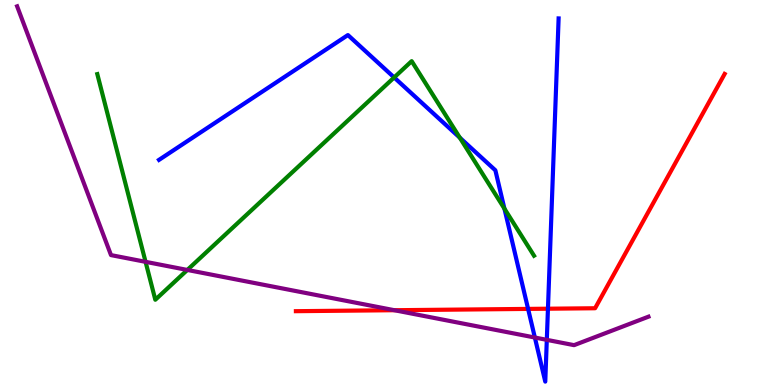[{'lines': ['blue', 'red'], 'intersections': [{'x': 6.81, 'y': 1.98}, {'x': 7.07, 'y': 1.98}]}, {'lines': ['green', 'red'], 'intersections': []}, {'lines': ['purple', 'red'], 'intersections': [{'x': 5.09, 'y': 1.94}]}, {'lines': ['blue', 'green'], 'intersections': [{'x': 5.09, 'y': 7.99}, {'x': 5.93, 'y': 6.42}, {'x': 6.51, 'y': 4.58}]}, {'lines': ['blue', 'purple'], 'intersections': [{'x': 6.9, 'y': 1.23}, {'x': 7.06, 'y': 1.17}]}, {'lines': ['green', 'purple'], 'intersections': [{'x': 1.88, 'y': 3.2}, {'x': 2.42, 'y': 2.99}]}]